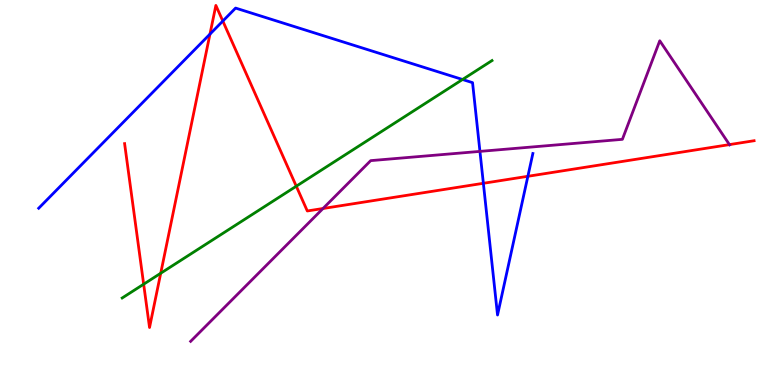[{'lines': ['blue', 'red'], 'intersections': [{'x': 2.71, 'y': 9.11}, {'x': 2.88, 'y': 9.45}, {'x': 6.24, 'y': 5.24}, {'x': 6.81, 'y': 5.42}]}, {'lines': ['green', 'red'], 'intersections': [{'x': 1.85, 'y': 2.62}, {'x': 2.07, 'y': 2.9}, {'x': 3.82, 'y': 5.16}]}, {'lines': ['purple', 'red'], 'intersections': [{'x': 4.17, 'y': 4.58}, {'x': 9.41, 'y': 6.24}]}, {'lines': ['blue', 'green'], 'intersections': [{'x': 5.97, 'y': 7.94}]}, {'lines': ['blue', 'purple'], 'intersections': [{'x': 6.19, 'y': 6.07}]}, {'lines': ['green', 'purple'], 'intersections': []}]